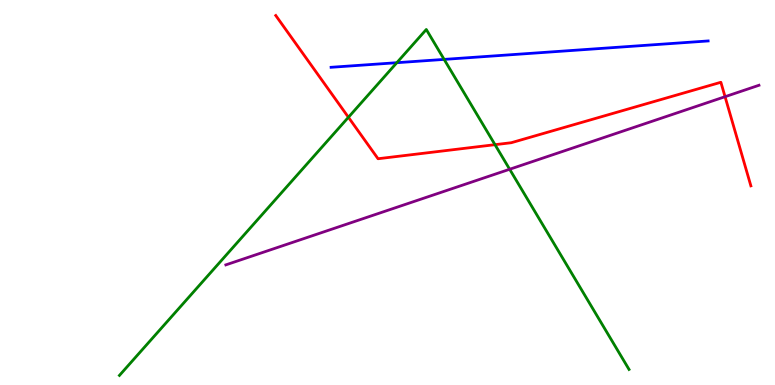[{'lines': ['blue', 'red'], 'intersections': []}, {'lines': ['green', 'red'], 'intersections': [{'x': 4.5, 'y': 6.95}, {'x': 6.39, 'y': 6.24}]}, {'lines': ['purple', 'red'], 'intersections': [{'x': 9.36, 'y': 7.49}]}, {'lines': ['blue', 'green'], 'intersections': [{'x': 5.12, 'y': 8.37}, {'x': 5.73, 'y': 8.46}]}, {'lines': ['blue', 'purple'], 'intersections': []}, {'lines': ['green', 'purple'], 'intersections': [{'x': 6.58, 'y': 5.6}]}]